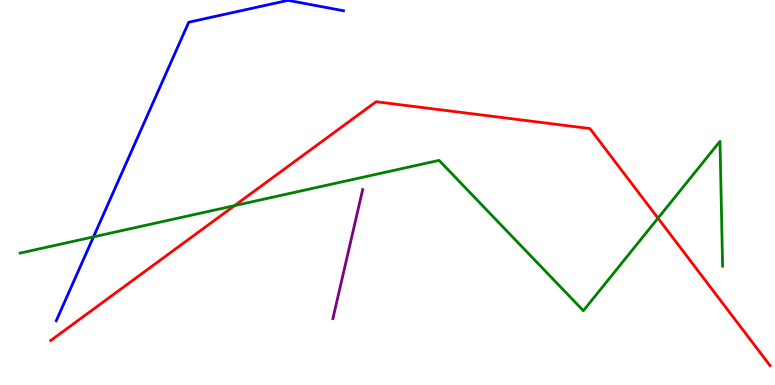[{'lines': ['blue', 'red'], 'intersections': []}, {'lines': ['green', 'red'], 'intersections': [{'x': 3.03, 'y': 4.66}, {'x': 8.49, 'y': 4.33}]}, {'lines': ['purple', 'red'], 'intersections': []}, {'lines': ['blue', 'green'], 'intersections': [{'x': 1.21, 'y': 3.85}]}, {'lines': ['blue', 'purple'], 'intersections': []}, {'lines': ['green', 'purple'], 'intersections': []}]